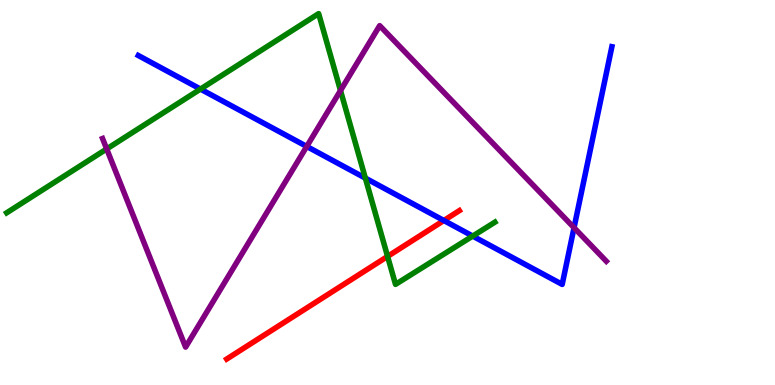[{'lines': ['blue', 'red'], 'intersections': [{'x': 5.73, 'y': 4.27}]}, {'lines': ['green', 'red'], 'intersections': [{'x': 5.0, 'y': 3.34}]}, {'lines': ['purple', 'red'], 'intersections': []}, {'lines': ['blue', 'green'], 'intersections': [{'x': 2.59, 'y': 7.69}, {'x': 4.71, 'y': 5.37}, {'x': 6.1, 'y': 3.87}]}, {'lines': ['blue', 'purple'], 'intersections': [{'x': 3.96, 'y': 6.2}, {'x': 7.41, 'y': 4.09}]}, {'lines': ['green', 'purple'], 'intersections': [{'x': 1.38, 'y': 6.13}, {'x': 4.39, 'y': 7.65}]}]